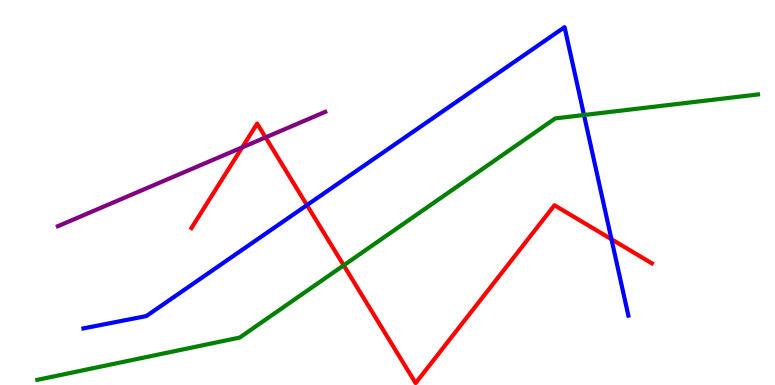[{'lines': ['blue', 'red'], 'intersections': [{'x': 3.96, 'y': 4.67}, {'x': 7.89, 'y': 3.79}]}, {'lines': ['green', 'red'], 'intersections': [{'x': 4.43, 'y': 3.11}]}, {'lines': ['purple', 'red'], 'intersections': [{'x': 3.13, 'y': 6.17}, {'x': 3.43, 'y': 6.43}]}, {'lines': ['blue', 'green'], 'intersections': [{'x': 7.54, 'y': 7.01}]}, {'lines': ['blue', 'purple'], 'intersections': []}, {'lines': ['green', 'purple'], 'intersections': []}]